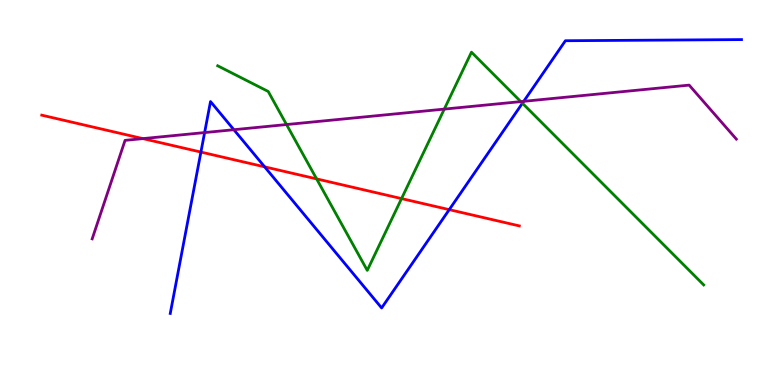[{'lines': ['blue', 'red'], 'intersections': [{'x': 2.59, 'y': 6.05}, {'x': 3.41, 'y': 5.67}, {'x': 5.8, 'y': 4.55}]}, {'lines': ['green', 'red'], 'intersections': [{'x': 4.09, 'y': 5.35}, {'x': 5.18, 'y': 4.84}]}, {'lines': ['purple', 'red'], 'intersections': [{'x': 1.84, 'y': 6.4}]}, {'lines': ['blue', 'green'], 'intersections': [{'x': 6.74, 'y': 7.32}]}, {'lines': ['blue', 'purple'], 'intersections': [{'x': 2.64, 'y': 6.56}, {'x': 3.02, 'y': 6.63}, {'x': 6.76, 'y': 7.37}]}, {'lines': ['green', 'purple'], 'intersections': [{'x': 3.7, 'y': 6.76}, {'x': 5.73, 'y': 7.17}, {'x': 6.72, 'y': 7.36}]}]